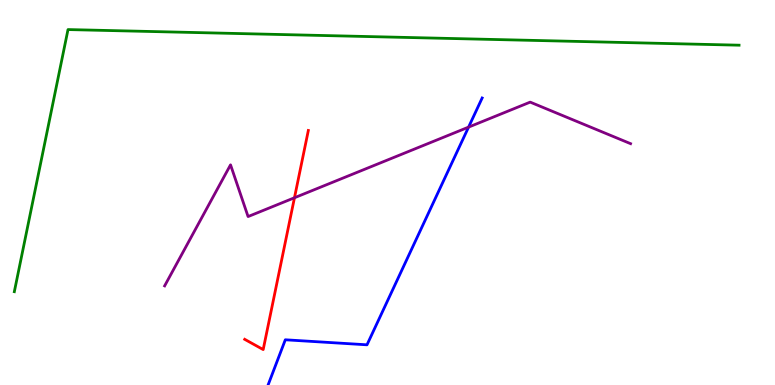[{'lines': ['blue', 'red'], 'intersections': []}, {'lines': ['green', 'red'], 'intersections': []}, {'lines': ['purple', 'red'], 'intersections': [{'x': 3.8, 'y': 4.86}]}, {'lines': ['blue', 'green'], 'intersections': []}, {'lines': ['blue', 'purple'], 'intersections': [{'x': 6.05, 'y': 6.7}]}, {'lines': ['green', 'purple'], 'intersections': []}]